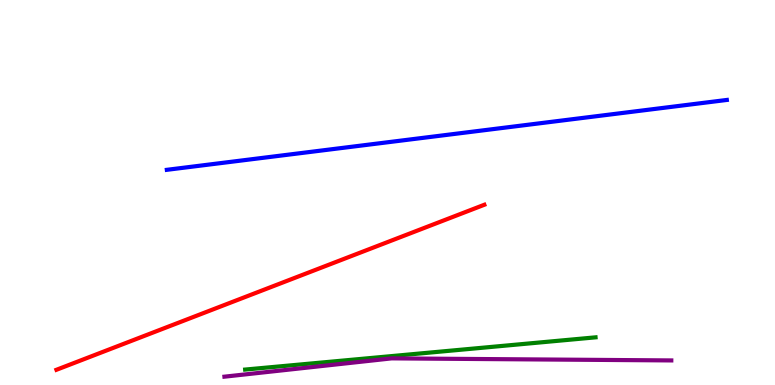[{'lines': ['blue', 'red'], 'intersections': []}, {'lines': ['green', 'red'], 'intersections': []}, {'lines': ['purple', 'red'], 'intersections': []}, {'lines': ['blue', 'green'], 'intersections': []}, {'lines': ['blue', 'purple'], 'intersections': []}, {'lines': ['green', 'purple'], 'intersections': []}]